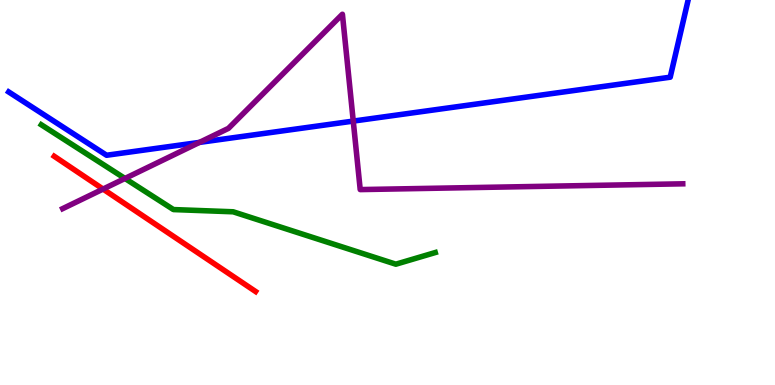[{'lines': ['blue', 'red'], 'intersections': []}, {'lines': ['green', 'red'], 'intersections': []}, {'lines': ['purple', 'red'], 'intersections': [{'x': 1.33, 'y': 5.09}]}, {'lines': ['blue', 'green'], 'intersections': []}, {'lines': ['blue', 'purple'], 'intersections': [{'x': 2.57, 'y': 6.3}, {'x': 4.56, 'y': 6.85}]}, {'lines': ['green', 'purple'], 'intersections': [{'x': 1.61, 'y': 5.36}]}]